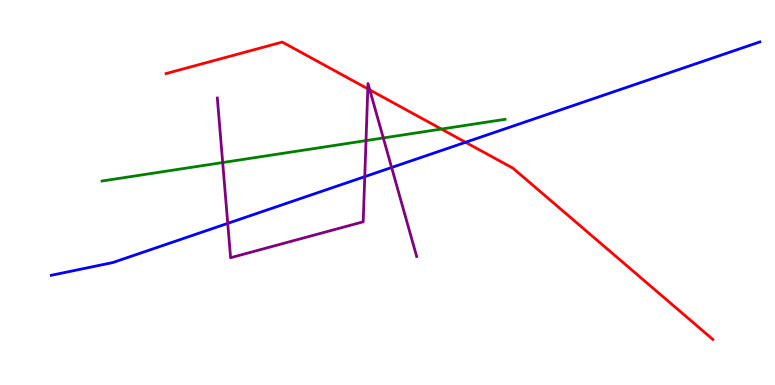[{'lines': ['blue', 'red'], 'intersections': [{'x': 6.01, 'y': 6.3}]}, {'lines': ['green', 'red'], 'intersections': [{'x': 5.7, 'y': 6.65}]}, {'lines': ['purple', 'red'], 'intersections': [{'x': 4.75, 'y': 7.69}, {'x': 4.77, 'y': 7.66}]}, {'lines': ['blue', 'green'], 'intersections': []}, {'lines': ['blue', 'purple'], 'intersections': [{'x': 2.94, 'y': 4.2}, {'x': 4.71, 'y': 5.41}, {'x': 5.05, 'y': 5.65}]}, {'lines': ['green', 'purple'], 'intersections': [{'x': 2.87, 'y': 5.78}, {'x': 4.72, 'y': 6.35}, {'x': 4.95, 'y': 6.42}]}]